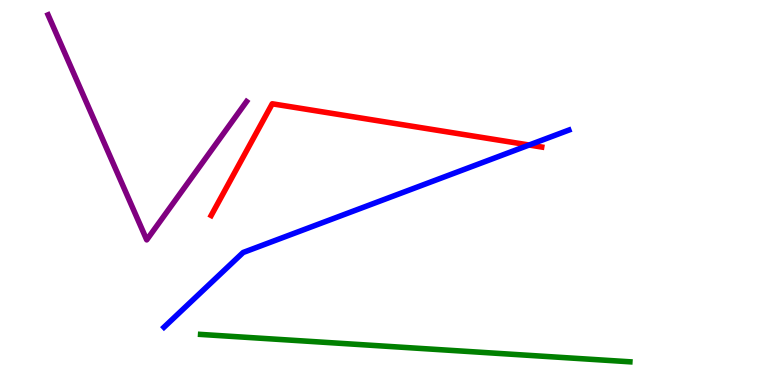[{'lines': ['blue', 'red'], 'intersections': [{'x': 6.83, 'y': 6.23}]}, {'lines': ['green', 'red'], 'intersections': []}, {'lines': ['purple', 'red'], 'intersections': []}, {'lines': ['blue', 'green'], 'intersections': []}, {'lines': ['blue', 'purple'], 'intersections': []}, {'lines': ['green', 'purple'], 'intersections': []}]